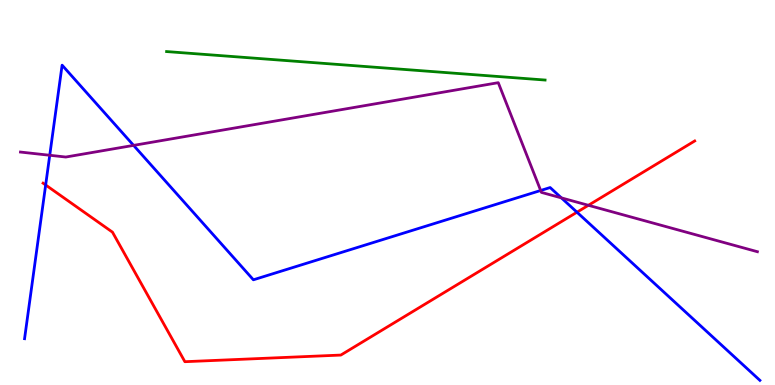[{'lines': ['blue', 'red'], 'intersections': [{'x': 0.589, 'y': 5.2}, {'x': 7.44, 'y': 4.49}]}, {'lines': ['green', 'red'], 'intersections': []}, {'lines': ['purple', 'red'], 'intersections': [{'x': 7.59, 'y': 4.67}]}, {'lines': ['blue', 'green'], 'intersections': []}, {'lines': ['blue', 'purple'], 'intersections': [{'x': 0.642, 'y': 5.97}, {'x': 1.72, 'y': 6.22}, {'x': 6.98, 'y': 5.05}, {'x': 7.24, 'y': 4.86}]}, {'lines': ['green', 'purple'], 'intersections': []}]